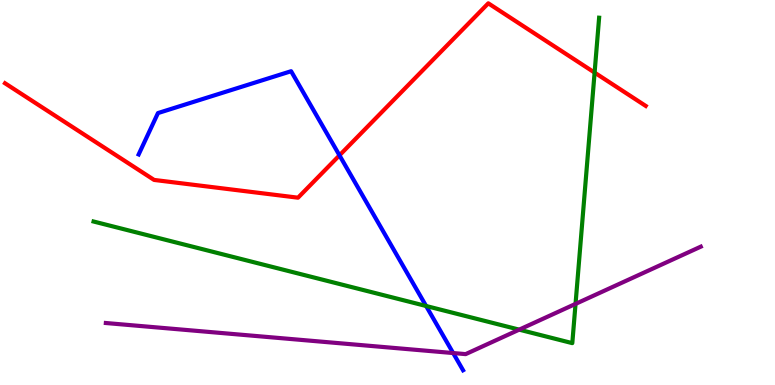[{'lines': ['blue', 'red'], 'intersections': [{'x': 4.38, 'y': 5.97}]}, {'lines': ['green', 'red'], 'intersections': [{'x': 7.67, 'y': 8.11}]}, {'lines': ['purple', 'red'], 'intersections': []}, {'lines': ['blue', 'green'], 'intersections': [{'x': 5.5, 'y': 2.05}]}, {'lines': ['blue', 'purple'], 'intersections': [{'x': 5.85, 'y': 0.83}]}, {'lines': ['green', 'purple'], 'intersections': [{'x': 6.7, 'y': 1.44}, {'x': 7.43, 'y': 2.11}]}]